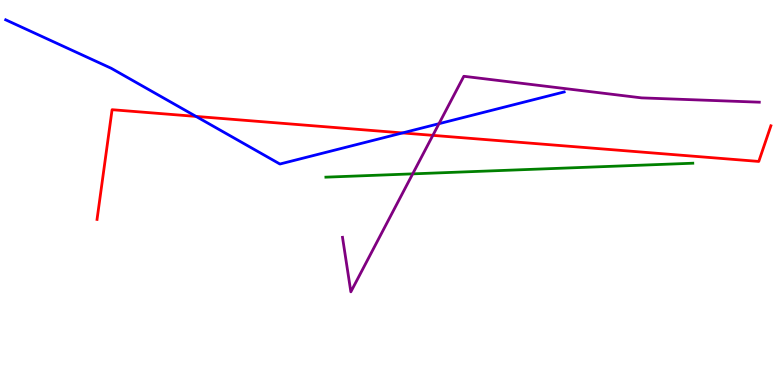[{'lines': ['blue', 'red'], 'intersections': [{'x': 2.53, 'y': 6.98}, {'x': 5.19, 'y': 6.55}]}, {'lines': ['green', 'red'], 'intersections': []}, {'lines': ['purple', 'red'], 'intersections': [{'x': 5.59, 'y': 6.48}]}, {'lines': ['blue', 'green'], 'intersections': []}, {'lines': ['blue', 'purple'], 'intersections': [{'x': 5.66, 'y': 6.79}]}, {'lines': ['green', 'purple'], 'intersections': [{'x': 5.32, 'y': 5.48}]}]